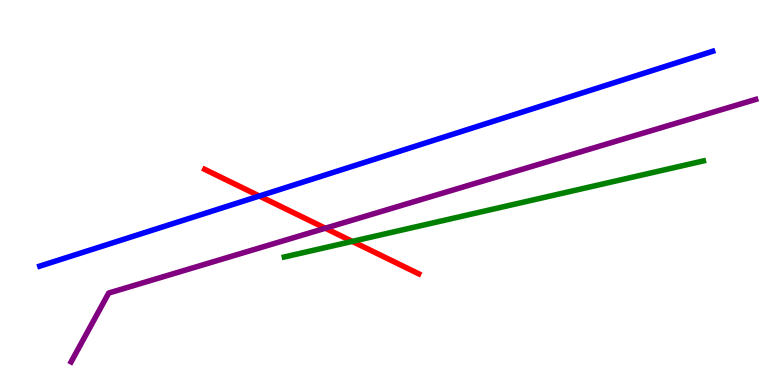[{'lines': ['blue', 'red'], 'intersections': [{'x': 3.35, 'y': 4.91}]}, {'lines': ['green', 'red'], 'intersections': [{'x': 4.55, 'y': 3.73}]}, {'lines': ['purple', 'red'], 'intersections': [{'x': 4.2, 'y': 4.07}]}, {'lines': ['blue', 'green'], 'intersections': []}, {'lines': ['blue', 'purple'], 'intersections': []}, {'lines': ['green', 'purple'], 'intersections': []}]